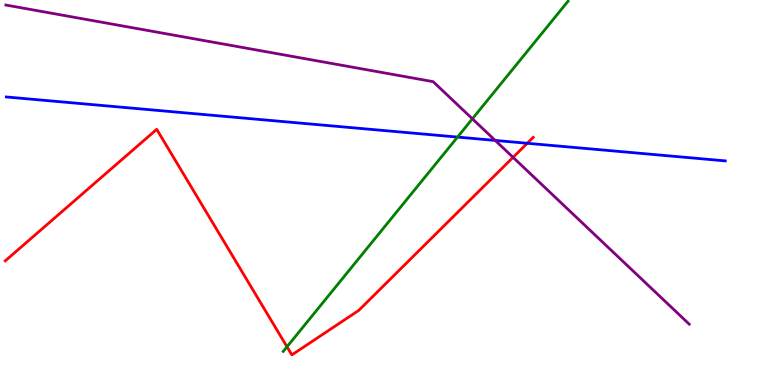[{'lines': ['blue', 'red'], 'intersections': [{'x': 6.8, 'y': 6.28}]}, {'lines': ['green', 'red'], 'intersections': [{'x': 3.7, 'y': 0.993}]}, {'lines': ['purple', 'red'], 'intersections': [{'x': 6.62, 'y': 5.91}]}, {'lines': ['blue', 'green'], 'intersections': [{'x': 5.9, 'y': 6.44}]}, {'lines': ['blue', 'purple'], 'intersections': [{'x': 6.39, 'y': 6.35}]}, {'lines': ['green', 'purple'], 'intersections': [{'x': 6.1, 'y': 6.91}]}]